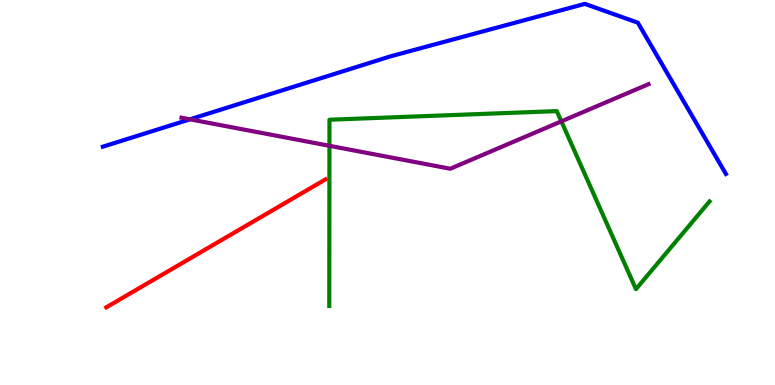[{'lines': ['blue', 'red'], 'intersections': []}, {'lines': ['green', 'red'], 'intersections': []}, {'lines': ['purple', 'red'], 'intersections': []}, {'lines': ['blue', 'green'], 'intersections': []}, {'lines': ['blue', 'purple'], 'intersections': [{'x': 2.45, 'y': 6.9}]}, {'lines': ['green', 'purple'], 'intersections': [{'x': 4.25, 'y': 6.21}, {'x': 7.24, 'y': 6.85}]}]